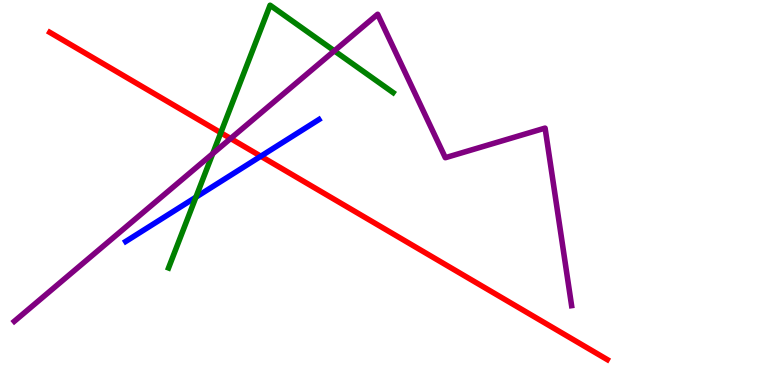[{'lines': ['blue', 'red'], 'intersections': [{'x': 3.37, 'y': 5.94}]}, {'lines': ['green', 'red'], 'intersections': [{'x': 2.85, 'y': 6.55}]}, {'lines': ['purple', 'red'], 'intersections': [{'x': 2.98, 'y': 6.4}]}, {'lines': ['blue', 'green'], 'intersections': [{'x': 2.53, 'y': 4.88}]}, {'lines': ['blue', 'purple'], 'intersections': []}, {'lines': ['green', 'purple'], 'intersections': [{'x': 2.74, 'y': 6.01}, {'x': 4.31, 'y': 8.68}]}]